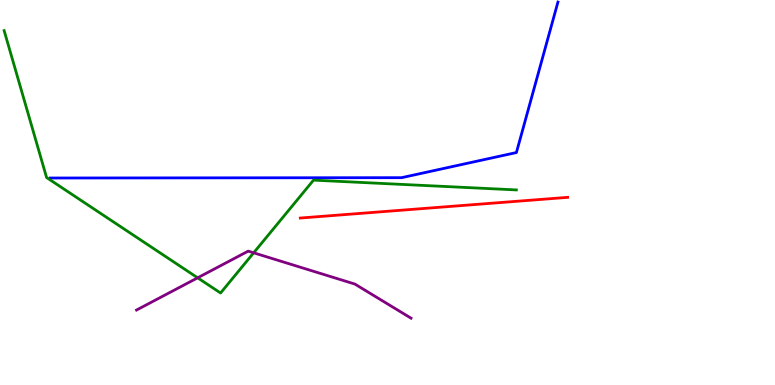[{'lines': ['blue', 'red'], 'intersections': []}, {'lines': ['green', 'red'], 'intersections': []}, {'lines': ['purple', 'red'], 'intersections': []}, {'lines': ['blue', 'green'], 'intersections': []}, {'lines': ['blue', 'purple'], 'intersections': []}, {'lines': ['green', 'purple'], 'intersections': [{'x': 2.55, 'y': 2.78}, {'x': 3.27, 'y': 3.43}]}]